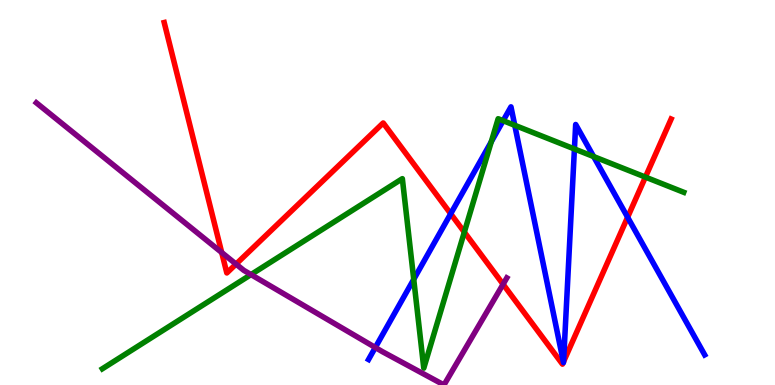[{'lines': ['blue', 'red'], 'intersections': [{'x': 5.82, 'y': 4.45}, {'x': 7.27, 'y': 0.596}, {'x': 7.27, 'y': 0.606}, {'x': 8.1, 'y': 4.36}]}, {'lines': ['green', 'red'], 'intersections': [{'x': 5.99, 'y': 3.97}, {'x': 8.33, 'y': 5.4}]}, {'lines': ['purple', 'red'], 'intersections': [{'x': 2.86, 'y': 3.44}, {'x': 3.05, 'y': 3.14}, {'x': 6.49, 'y': 2.62}]}, {'lines': ['blue', 'green'], 'intersections': [{'x': 5.34, 'y': 2.74}, {'x': 6.34, 'y': 6.32}, {'x': 6.49, 'y': 6.86}, {'x': 6.64, 'y': 6.75}, {'x': 7.41, 'y': 6.13}, {'x': 7.66, 'y': 5.93}]}, {'lines': ['blue', 'purple'], 'intersections': [{'x': 4.84, 'y': 0.974}]}, {'lines': ['green', 'purple'], 'intersections': [{'x': 3.24, 'y': 2.87}]}]